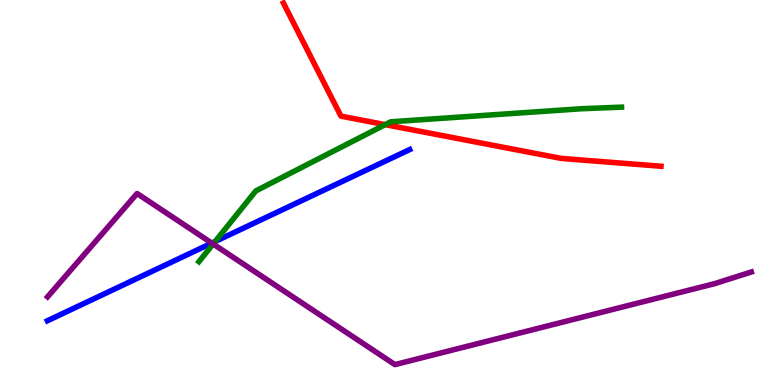[{'lines': ['blue', 'red'], 'intersections': []}, {'lines': ['green', 'red'], 'intersections': [{'x': 4.97, 'y': 6.76}]}, {'lines': ['purple', 'red'], 'intersections': []}, {'lines': ['blue', 'green'], 'intersections': [{'x': 2.78, 'y': 3.73}]}, {'lines': ['blue', 'purple'], 'intersections': [{'x': 2.73, 'y': 3.69}]}, {'lines': ['green', 'purple'], 'intersections': [{'x': 2.75, 'y': 3.66}]}]